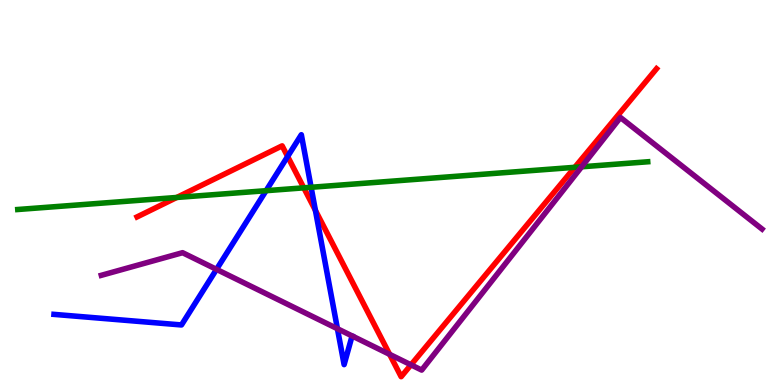[{'lines': ['blue', 'red'], 'intersections': [{'x': 3.71, 'y': 5.94}, {'x': 4.07, 'y': 4.54}]}, {'lines': ['green', 'red'], 'intersections': [{'x': 2.28, 'y': 4.87}, {'x': 3.92, 'y': 5.12}, {'x': 7.42, 'y': 5.65}]}, {'lines': ['purple', 'red'], 'intersections': [{'x': 5.03, 'y': 0.796}, {'x': 5.3, 'y': 0.524}]}, {'lines': ['blue', 'green'], 'intersections': [{'x': 3.43, 'y': 5.05}, {'x': 4.01, 'y': 5.14}]}, {'lines': ['blue', 'purple'], 'intersections': [{'x': 2.79, 'y': 3.0}, {'x': 4.35, 'y': 1.46}]}, {'lines': ['green', 'purple'], 'intersections': [{'x': 7.51, 'y': 5.67}]}]